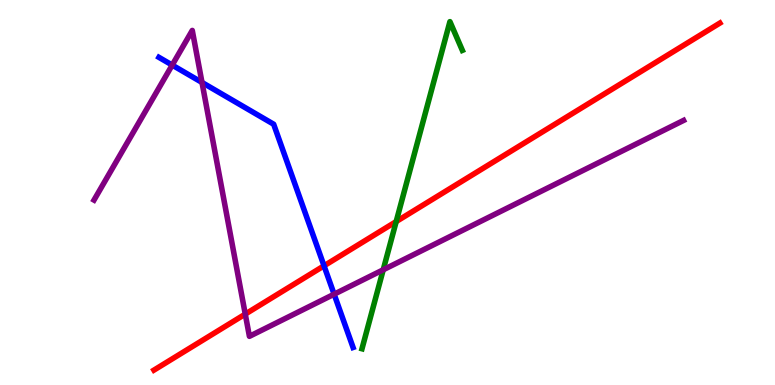[{'lines': ['blue', 'red'], 'intersections': [{'x': 4.18, 'y': 3.1}]}, {'lines': ['green', 'red'], 'intersections': [{'x': 5.11, 'y': 4.24}]}, {'lines': ['purple', 'red'], 'intersections': [{'x': 3.16, 'y': 1.84}]}, {'lines': ['blue', 'green'], 'intersections': []}, {'lines': ['blue', 'purple'], 'intersections': [{'x': 2.22, 'y': 8.31}, {'x': 2.61, 'y': 7.86}, {'x': 4.31, 'y': 2.36}]}, {'lines': ['green', 'purple'], 'intersections': [{'x': 4.94, 'y': 2.99}]}]